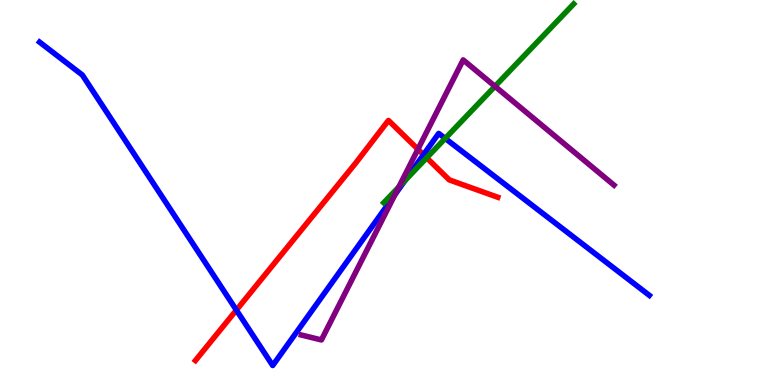[{'lines': ['blue', 'red'], 'intersections': [{'x': 3.05, 'y': 1.95}, {'x': 5.46, 'y': 5.98}]}, {'lines': ['green', 'red'], 'intersections': [{'x': 5.51, 'y': 5.9}]}, {'lines': ['purple', 'red'], 'intersections': [{'x': 5.39, 'y': 6.12}]}, {'lines': ['blue', 'green'], 'intersections': [{'x': 5.23, 'y': 5.31}, {'x': 5.74, 'y': 6.4}]}, {'lines': ['blue', 'purple'], 'intersections': [{'x': 5.1, 'y': 4.95}]}, {'lines': ['green', 'purple'], 'intersections': [{'x': 5.15, 'y': 5.14}, {'x': 6.39, 'y': 7.76}]}]